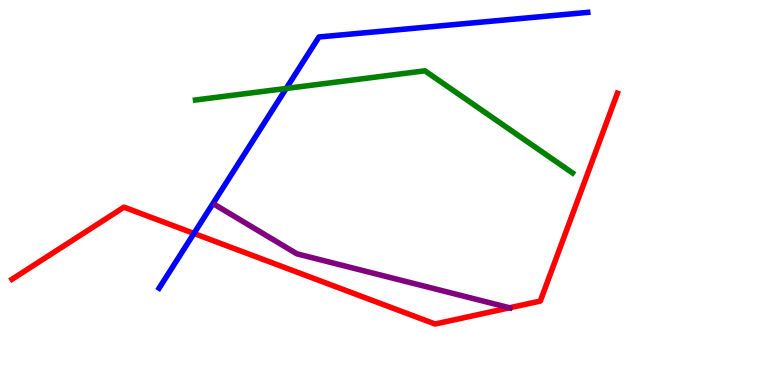[{'lines': ['blue', 'red'], 'intersections': [{'x': 2.5, 'y': 3.94}]}, {'lines': ['green', 'red'], 'intersections': []}, {'lines': ['purple', 'red'], 'intersections': [{'x': 6.57, 'y': 2.01}]}, {'lines': ['blue', 'green'], 'intersections': [{'x': 3.69, 'y': 7.7}]}, {'lines': ['blue', 'purple'], 'intersections': []}, {'lines': ['green', 'purple'], 'intersections': []}]